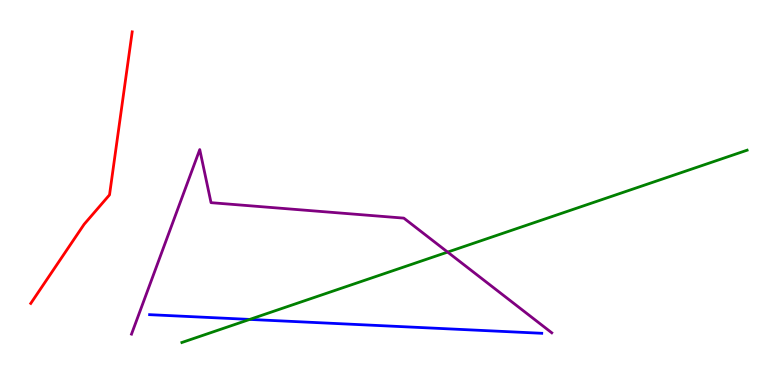[{'lines': ['blue', 'red'], 'intersections': []}, {'lines': ['green', 'red'], 'intersections': []}, {'lines': ['purple', 'red'], 'intersections': []}, {'lines': ['blue', 'green'], 'intersections': [{'x': 3.22, 'y': 1.7}]}, {'lines': ['blue', 'purple'], 'intersections': []}, {'lines': ['green', 'purple'], 'intersections': [{'x': 5.78, 'y': 3.45}]}]